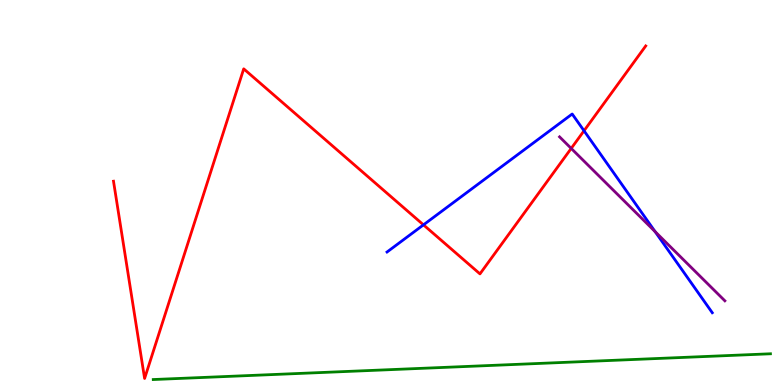[{'lines': ['blue', 'red'], 'intersections': [{'x': 5.46, 'y': 4.16}, {'x': 7.54, 'y': 6.6}]}, {'lines': ['green', 'red'], 'intersections': []}, {'lines': ['purple', 'red'], 'intersections': [{'x': 7.37, 'y': 6.15}]}, {'lines': ['blue', 'green'], 'intersections': []}, {'lines': ['blue', 'purple'], 'intersections': [{'x': 8.45, 'y': 3.98}]}, {'lines': ['green', 'purple'], 'intersections': []}]